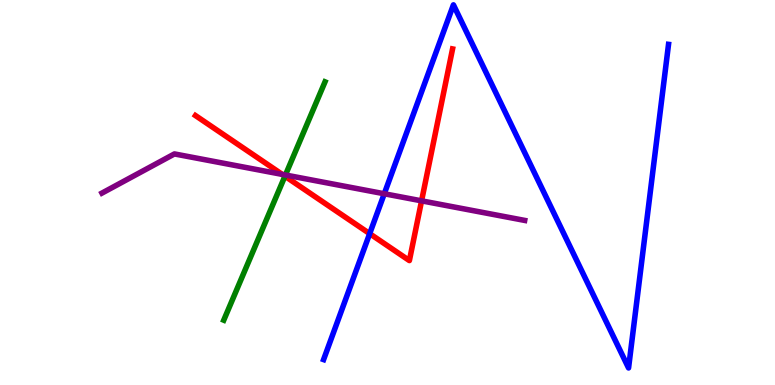[{'lines': ['blue', 'red'], 'intersections': [{'x': 4.77, 'y': 3.93}]}, {'lines': ['green', 'red'], 'intersections': [{'x': 3.68, 'y': 5.42}]}, {'lines': ['purple', 'red'], 'intersections': [{'x': 3.64, 'y': 5.47}, {'x': 5.44, 'y': 4.78}]}, {'lines': ['blue', 'green'], 'intersections': []}, {'lines': ['blue', 'purple'], 'intersections': [{'x': 4.96, 'y': 4.97}]}, {'lines': ['green', 'purple'], 'intersections': [{'x': 3.68, 'y': 5.45}]}]